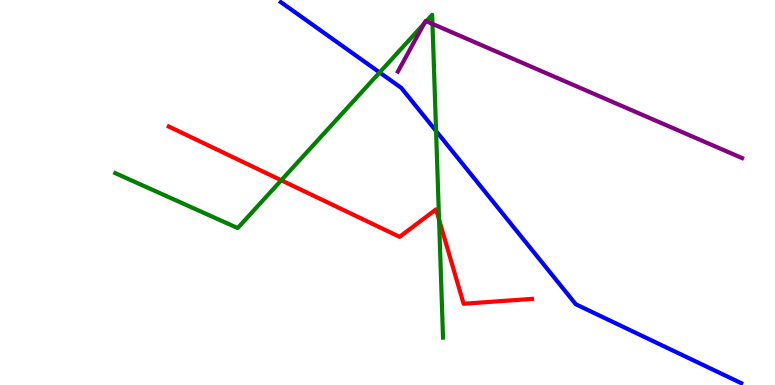[{'lines': ['blue', 'red'], 'intersections': []}, {'lines': ['green', 'red'], 'intersections': [{'x': 3.63, 'y': 5.32}, {'x': 5.67, 'y': 4.3}]}, {'lines': ['purple', 'red'], 'intersections': []}, {'lines': ['blue', 'green'], 'intersections': [{'x': 4.9, 'y': 8.12}, {'x': 5.63, 'y': 6.6}]}, {'lines': ['blue', 'purple'], 'intersections': []}, {'lines': ['green', 'purple'], 'intersections': [{'x': 5.47, 'y': 9.38}, {'x': 5.5, 'y': 9.45}, {'x': 5.58, 'y': 9.38}]}]